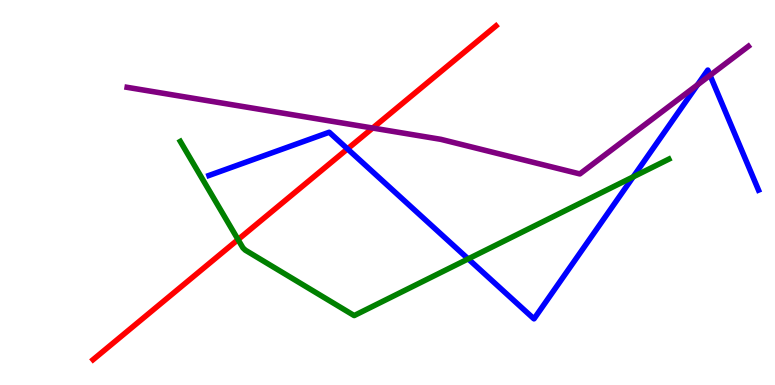[{'lines': ['blue', 'red'], 'intersections': [{'x': 4.48, 'y': 6.13}]}, {'lines': ['green', 'red'], 'intersections': [{'x': 3.07, 'y': 3.78}]}, {'lines': ['purple', 'red'], 'intersections': [{'x': 4.81, 'y': 6.67}]}, {'lines': ['blue', 'green'], 'intersections': [{'x': 6.04, 'y': 3.28}, {'x': 8.17, 'y': 5.41}]}, {'lines': ['blue', 'purple'], 'intersections': [{'x': 9.0, 'y': 7.8}, {'x': 9.16, 'y': 8.04}]}, {'lines': ['green', 'purple'], 'intersections': []}]